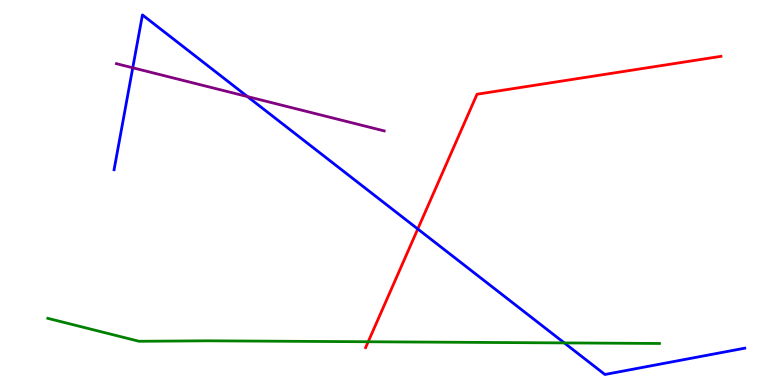[{'lines': ['blue', 'red'], 'intersections': [{'x': 5.39, 'y': 4.05}]}, {'lines': ['green', 'red'], 'intersections': [{'x': 4.75, 'y': 1.12}]}, {'lines': ['purple', 'red'], 'intersections': []}, {'lines': ['blue', 'green'], 'intersections': [{'x': 7.28, 'y': 1.09}]}, {'lines': ['blue', 'purple'], 'intersections': [{'x': 1.71, 'y': 8.24}, {'x': 3.19, 'y': 7.49}]}, {'lines': ['green', 'purple'], 'intersections': []}]